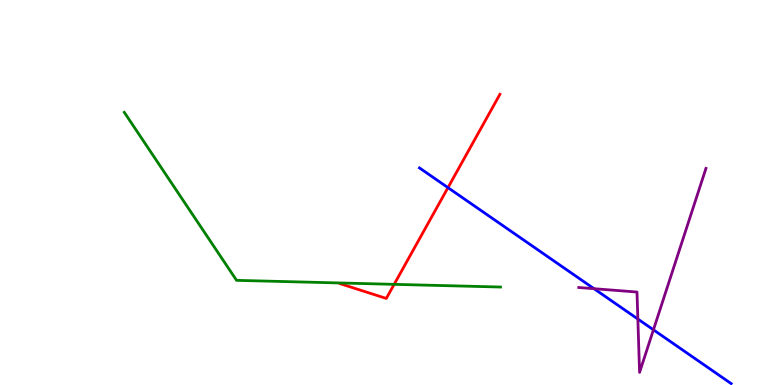[{'lines': ['blue', 'red'], 'intersections': [{'x': 5.78, 'y': 5.13}]}, {'lines': ['green', 'red'], 'intersections': [{'x': 5.09, 'y': 2.61}]}, {'lines': ['purple', 'red'], 'intersections': []}, {'lines': ['blue', 'green'], 'intersections': []}, {'lines': ['blue', 'purple'], 'intersections': [{'x': 7.66, 'y': 2.5}, {'x': 8.23, 'y': 1.71}, {'x': 8.43, 'y': 1.43}]}, {'lines': ['green', 'purple'], 'intersections': []}]